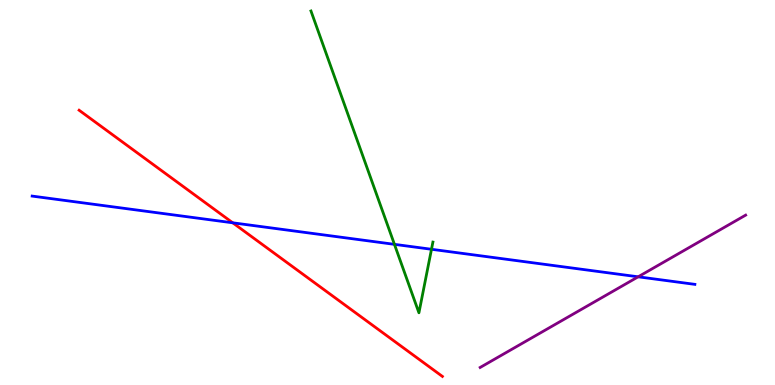[{'lines': ['blue', 'red'], 'intersections': [{'x': 3.0, 'y': 4.21}]}, {'lines': ['green', 'red'], 'intersections': []}, {'lines': ['purple', 'red'], 'intersections': []}, {'lines': ['blue', 'green'], 'intersections': [{'x': 5.09, 'y': 3.65}, {'x': 5.57, 'y': 3.53}]}, {'lines': ['blue', 'purple'], 'intersections': [{'x': 8.23, 'y': 2.81}]}, {'lines': ['green', 'purple'], 'intersections': []}]